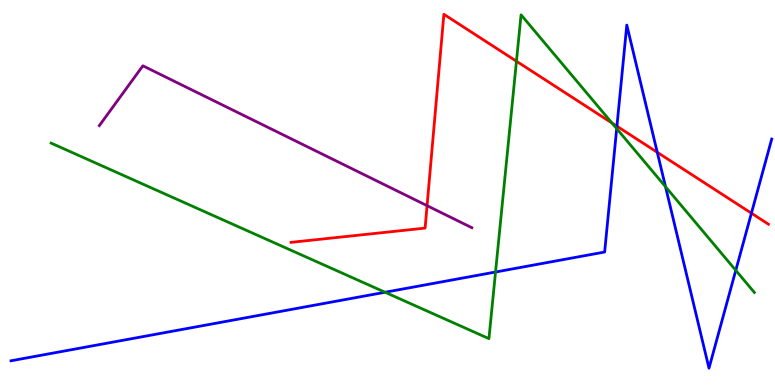[{'lines': ['blue', 'red'], 'intersections': [{'x': 7.96, 'y': 6.72}, {'x': 8.48, 'y': 6.04}, {'x': 9.7, 'y': 4.46}]}, {'lines': ['green', 'red'], 'intersections': [{'x': 6.66, 'y': 8.41}, {'x': 7.9, 'y': 6.81}]}, {'lines': ['purple', 'red'], 'intersections': [{'x': 5.51, 'y': 4.66}]}, {'lines': ['blue', 'green'], 'intersections': [{'x': 4.97, 'y': 2.41}, {'x': 6.39, 'y': 2.93}, {'x': 7.96, 'y': 6.66}, {'x': 8.59, 'y': 5.15}, {'x': 9.49, 'y': 2.98}]}, {'lines': ['blue', 'purple'], 'intersections': []}, {'lines': ['green', 'purple'], 'intersections': []}]